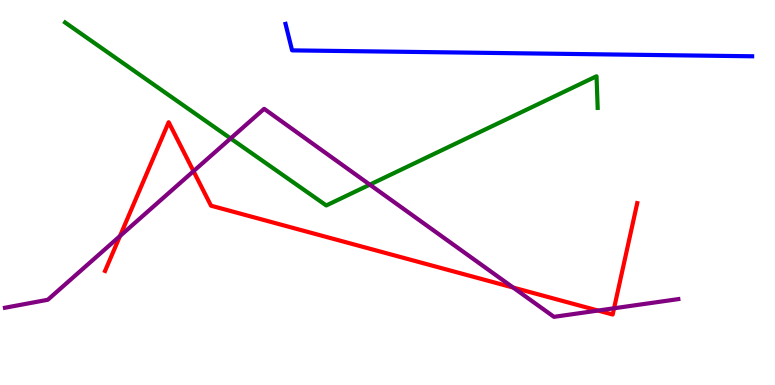[{'lines': ['blue', 'red'], 'intersections': []}, {'lines': ['green', 'red'], 'intersections': []}, {'lines': ['purple', 'red'], 'intersections': [{'x': 1.55, 'y': 3.87}, {'x': 2.5, 'y': 5.55}, {'x': 6.62, 'y': 2.53}, {'x': 7.72, 'y': 1.93}, {'x': 7.92, 'y': 1.99}]}, {'lines': ['blue', 'green'], 'intersections': []}, {'lines': ['blue', 'purple'], 'intersections': []}, {'lines': ['green', 'purple'], 'intersections': [{'x': 2.98, 'y': 6.4}, {'x': 4.77, 'y': 5.2}]}]